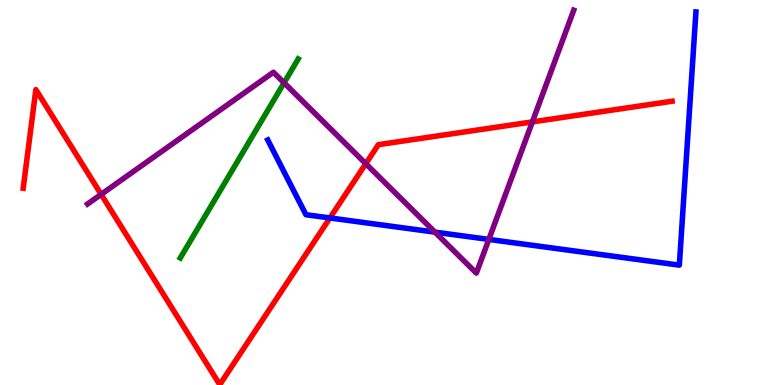[{'lines': ['blue', 'red'], 'intersections': [{'x': 4.26, 'y': 4.34}]}, {'lines': ['green', 'red'], 'intersections': []}, {'lines': ['purple', 'red'], 'intersections': [{'x': 1.31, 'y': 4.95}, {'x': 4.72, 'y': 5.75}, {'x': 6.87, 'y': 6.83}]}, {'lines': ['blue', 'green'], 'intersections': []}, {'lines': ['blue', 'purple'], 'intersections': [{'x': 5.61, 'y': 3.97}, {'x': 6.31, 'y': 3.78}]}, {'lines': ['green', 'purple'], 'intersections': [{'x': 3.67, 'y': 7.85}]}]